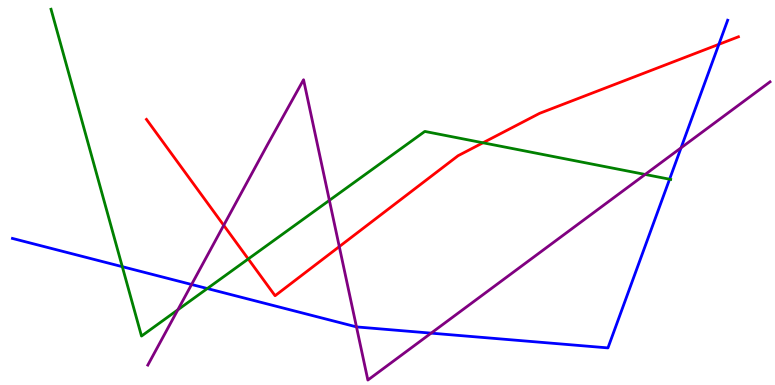[{'lines': ['blue', 'red'], 'intersections': [{'x': 9.28, 'y': 8.85}]}, {'lines': ['green', 'red'], 'intersections': [{'x': 3.2, 'y': 3.27}, {'x': 6.23, 'y': 6.29}]}, {'lines': ['purple', 'red'], 'intersections': [{'x': 2.89, 'y': 4.15}, {'x': 4.38, 'y': 3.59}]}, {'lines': ['blue', 'green'], 'intersections': [{'x': 1.58, 'y': 3.07}, {'x': 2.67, 'y': 2.51}, {'x': 8.64, 'y': 5.34}]}, {'lines': ['blue', 'purple'], 'intersections': [{'x': 2.47, 'y': 2.61}, {'x': 4.6, 'y': 1.51}, {'x': 5.56, 'y': 1.35}, {'x': 8.79, 'y': 6.16}]}, {'lines': ['green', 'purple'], 'intersections': [{'x': 2.29, 'y': 1.95}, {'x': 4.25, 'y': 4.8}, {'x': 8.32, 'y': 5.47}]}]